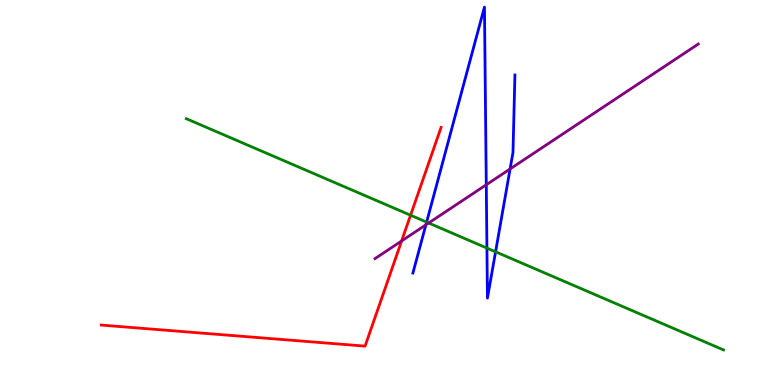[{'lines': ['blue', 'red'], 'intersections': []}, {'lines': ['green', 'red'], 'intersections': [{'x': 5.3, 'y': 4.41}]}, {'lines': ['purple', 'red'], 'intersections': [{'x': 5.18, 'y': 3.74}]}, {'lines': ['blue', 'green'], 'intersections': [{'x': 5.5, 'y': 4.23}, {'x': 6.28, 'y': 3.56}, {'x': 6.39, 'y': 3.46}]}, {'lines': ['blue', 'purple'], 'intersections': [{'x': 5.5, 'y': 4.16}, {'x': 6.27, 'y': 5.2}, {'x': 6.58, 'y': 5.61}]}, {'lines': ['green', 'purple'], 'intersections': [{'x': 5.53, 'y': 4.21}]}]